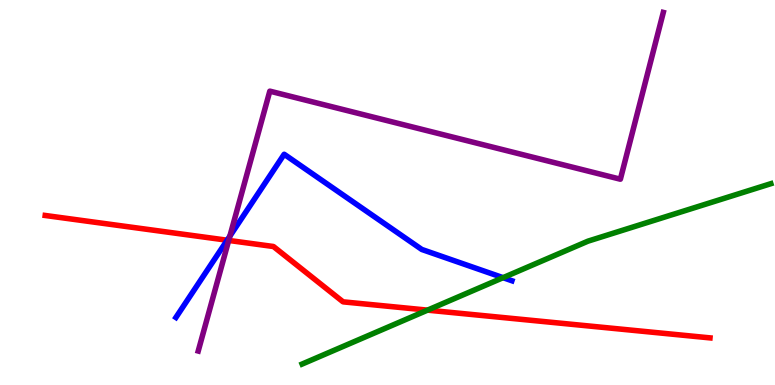[{'lines': ['blue', 'red'], 'intersections': [{'x': 2.93, 'y': 3.76}]}, {'lines': ['green', 'red'], 'intersections': [{'x': 5.52, 'y': 1.94}]}, {'lines': ['purple', 'red'], 'intersections': [{'x': 2.95, 'y': 3.76}]}, {'lines': ['blue', 'green'], 'intersections': [{'x': 6.49, 'y': 2.79}]}, {'lines': ['blue', 'purple'], 'intersections': [{'x': 2.97, 'y': 3.87}]}, {'lines': ['green', 'purple'], 'intersections': []}]